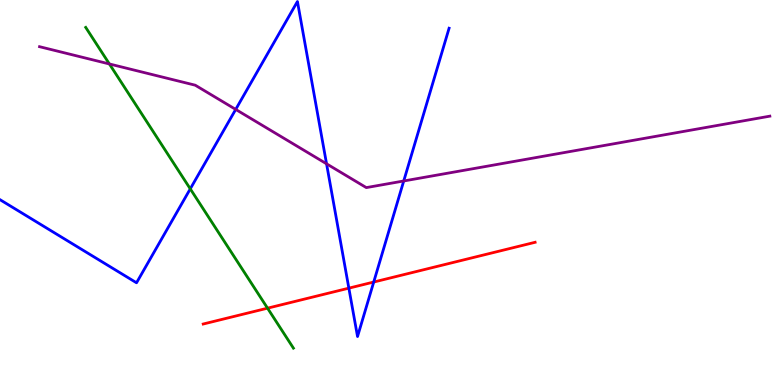[{'lines': ['blue', 'red'], 'intersections': [{'x': 4.5, 'y': 2.52}, {'x': 4.82, 'y': 2.67}]}, {'lines': ['green', 'red'], 'intersections': [{'x': 3.45, 'y': 2.0}]}, {'lines': ['purple', 'red'], 'intersections': []}, {'lines': ['blue', 'green'], 'intersections': [{'x': 2.46, 'y': 5.09}]}, {'lines': ['blue', 'purple'], 'intersections': [{'x': 3.04, 'y': 7.16}, {'x': 4.21, 'y': 5.75}, {'x': 5.21, 'y': 5.3}]}, {'lines': ['green', 'purple'], 'intersections': [{'x': 1.41, 'y': 8.34}]}]